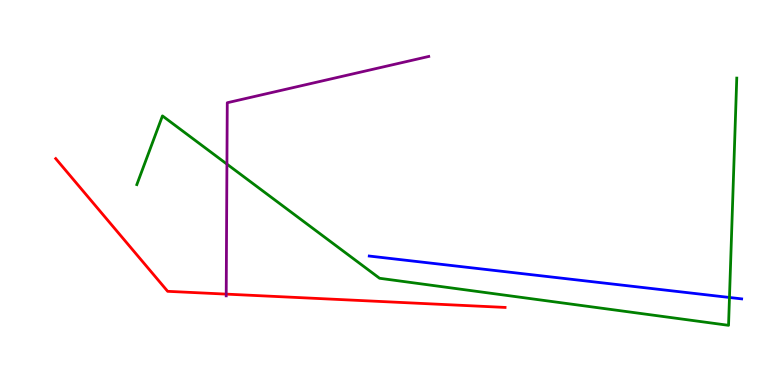[{'lines': ['blue', 'red'], 'intersections': []}, {'lines': ['green', 'red'], 'intersections': []}, {'lines': ['purple', 'red'], 'intersections': [{'x': 2.92, 'y': 2.36}]}, {'lines': ['blue', 'green'], 'intersections': [{'x': 9.41, 'y': 2.27}]}, {'lines': ['blue', 'purple'], 'intersections': []}, {'lines': ['green', 'purple'], 'intersections': [{'x': 2.93, 'y': 5.74}]}]